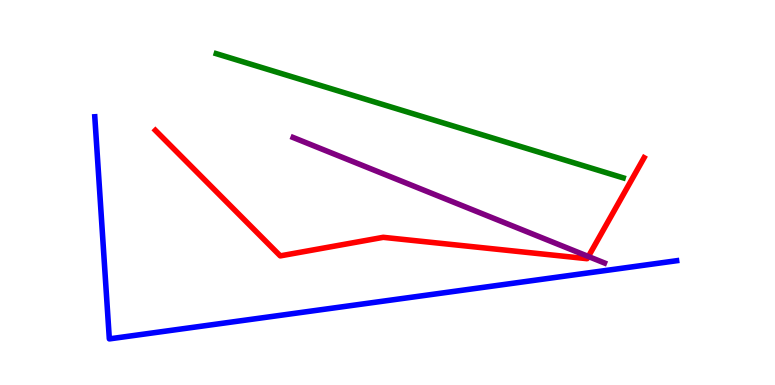[{'lines': ['blue', 'red'], 'intersections': []}, {'lines': ['green', 'red'], 'intersections': []}, {'lines': ['purple', 'red'], 'intersections': [{'x': 7.59, 'y': 3.34}]}, {'lines': ['blue', 'green'], 'intersections': []}, {'lines': ['blue', 'purple'], 'intersections': []}, {'lines': ['green', 'purple'], 'intersections': []}]